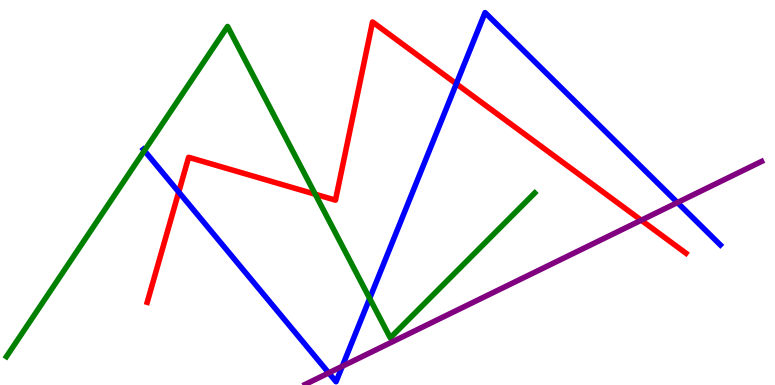[{'lines': ['blue', 'red'], 'intersections': [{'x': 2.31, 'y': 5.01}, {'x': 5.89, 'y': 7.82}]}, {'lines': ['green', 'red'], 'intersections': [{'x': 4.07, 'y': 4.96}]}, {'lines': ['purple', 'red'], 'intersections': [{'x': 8.27, 'y': 4.28}]}, {'lines': ['blue', 'green'], 'intersections': [{'x': 1.86, 'y': 6.09}, {'x': 4.77, 'y': 2.25}]}, {'lines': ['blue', 'purple'], 'intersections': [{'x': 4.24, 'y': 0.314}, {'x': 4.42, 'y': 0.486}, {'x': 8.74, 'y': 4.74}]}, {'lines': ['green', 'purple'], 'intersections': []}]